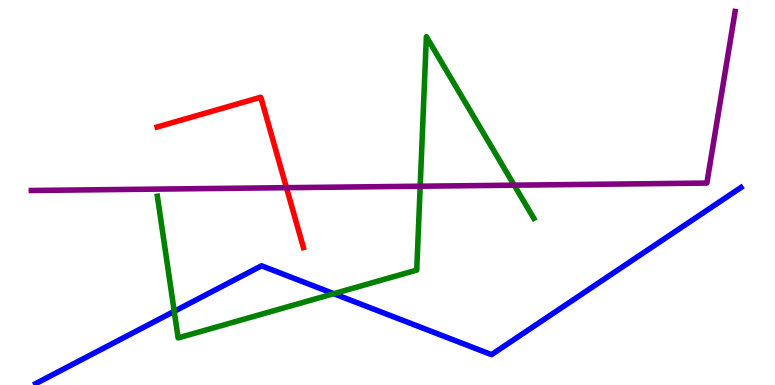[{'lines': ['blue', 'red'], 'intersections': []}, {'lines': ['green', 'red'], 'intersections': []}, {'lines': ['purple', 'red'], 'intersections': [{'x': 3.7, 'y': 5.13}]}, {'lines': ['blue', 'green'], 'intersections': [{'x': 2.25, 'y': 1.91}, {'x': 4.31, 'y': 2.37}]}, {'lines': ['blue', 'purple'], 'intersections': []}, {'lines': ['green', 'purple'], 'intersections': [{'x': 5.42, 'y': 5.16}, {'x': 6.63, 'y': 5.19}]}]